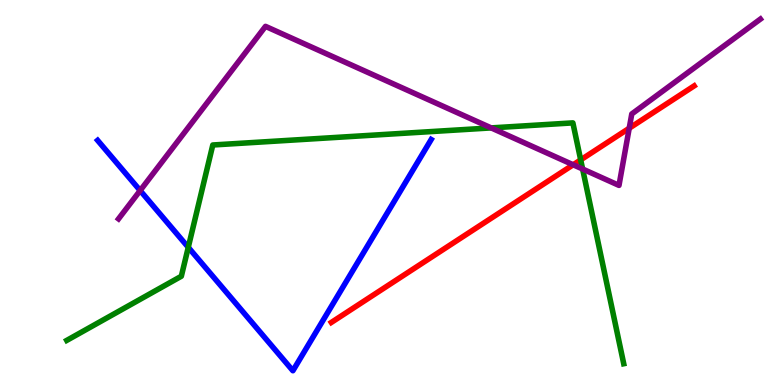[{'lines': ['blue', 'red'], 'intersections': []}, {'lines': ['green', 'red'], 'intersections': [{'x': 7.49, 'y': 5.85}]}, {'lines': ['purple', 'red'], 'intersections': [{'x': 7.4, 'y': 5.72}, {'x': 8.12, 'y': 6.67}]}, {'lines': ['blue', 'green'], 'intersections': [{'x': 2.43, 'y': 3.58}]}, {'lines': ['blue', 'purple'], 'intersections': [{'x': 1.81, 'y': 5.05}]}, {'lines': ['green', 'purple'], 'intersections': [{'x': 6.34, 'y': 6.68}, {'x': 7.52, 'y': 5.61}]}]